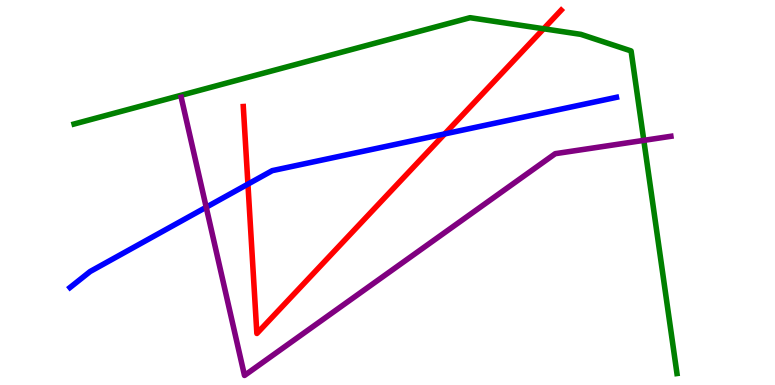[{'lines': ['blue', 'red'], 'intersections': [{'x': 3.2, 'y': 5.22}, {'x': 5.74, 'y': 6.52}]}, {'lines': ['green', 'red'], 'intersections': [{'x': 7.02, 'y': 9.25}]}, {'lines': ['purple', 'red'], 'intersections': []}, {'lines': ['blue', 'green'], 'intersections': []}, {'lines': ['blue', 'purple'], 'intersections': [{'x': 2.66, 'y': 4.62}]}, {'lines': ['green', 'purple'], 'intersections': [{'x': 8.31, 'y': 6.35}]}]